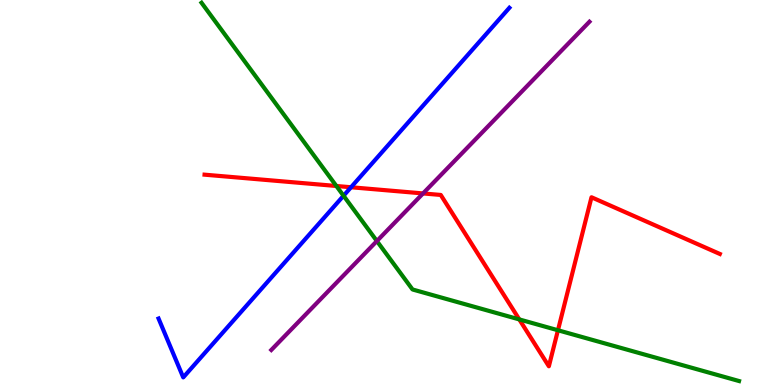[{'lines': ['blue', 'red'], 'intersections': [{'x': 4.53, 'y': 5.14}]}, {'lines': ['green', 'red'], 'intersections': [{'x': 4.34, 'y': 5.17}, {'x': 6.7, 'y': 1.7}, {'x': 7.2, 'y': 1.42}]}, {'lines': ['purple', 'red'], 'intersections': [{'x': 5.46, 'y': 4.98}]}, {'lines': ['blue', 'green'], 'intersections': [{'x': 4.43, 'y': 4.92}]}, {'lines': ['blue', 'purple'], 'intersections': []}, {'lines': ['green', 'purple'], 'intersections': [{'x': 4.86, 'y': 3.74}]}]